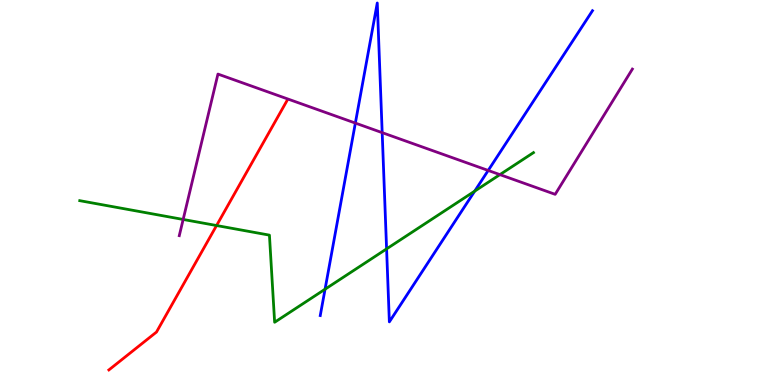[{'lines': ['blue', 'red'], 'intersections': []}, {'lines': ['green', 'red'], 'intersections': [{'x': 2.79, 'y': 4.14}]}, {'lines': ['purple', 'red'], 'intersections': []}, {'lines': ['blue', 'green'], 'intersections': [{'x': 4.19, 'y': 2.49}, {'x': 4.99, 'y': 3.54}, {'x': 6.13, 'y': 5.04}]}, {'lines': ['blue', 'purple'], 'intersections': [{'x': 4.59, 'y': 6.8}, {'x': 4.93, 'y': 6.55}, {'x': 6.3, 'y': 5.57}]}, {'lines': ['green', 'purple'], 'intersections': [{'x': 2.36, 'y': 4.3}, {'x': 6.45, 'y': 5.46}]}]